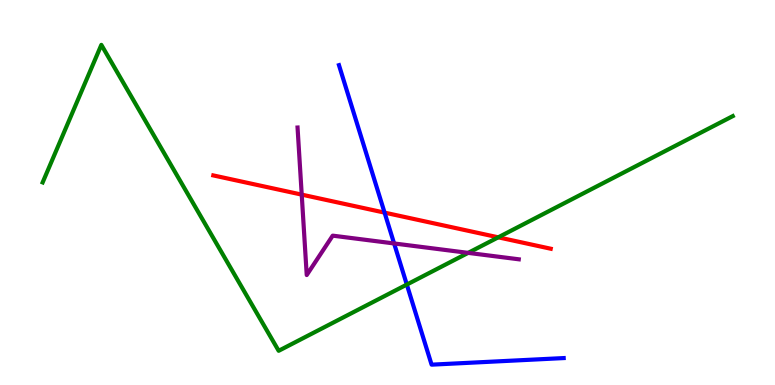[{'lines': ['blue', 'red'], 'intersections': [{'x': 4.96, 'y': 4.48}]}, {'lines': ['green', 'red'], 'intersections': [{'x': 6.43, 'y': 3.84}]}, {'lines': ['purple', 'red'], 'intersections': [{'x': 3.89, 'y': 4.94}]}, {'lines': ['blue', 'green'], 'intersections': [{'x': 5.25, 'y': 2.61}]}, {'lines': ['blue', 'purple'], 'intersections': [{'x': 5.09, 'y': 3.68}]}, {'lines': ['green', 'purple'], 'intersections': [{'x': 6.04, 'y': 3.43}]}]